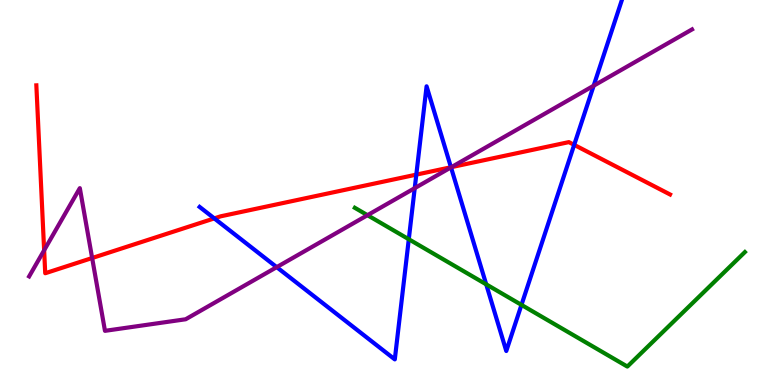[{'lines': ['blue', 'red'], 'intersections': [{'x': 2.77, 'y': 4.33}, {'x': 5.37, 'y': 5.46}, {'x': 5.82, 'y': 5.66}, {'x': 7.41, 'y': 6.24}]}, {'lines': ['green', 'red'], 'intersections': []}, {'lines': ['purple', 'red'], 'intersections': [{'x': 0.57, 'y': 3.5}, {'x': 1.19, 'y': 3.3}, {'x': 5.82, 'y': 5.66}]}, {'lines': ['blue', 'green'], 'intersections': [{'x': 5.27, 'y': 3.79}, {'x': 6.27, 'y': 2.61}, {'x': 6.73, 'y': 2.08}]}, {'lines': ['blue', 'purple'], 'intersections': [{'x': 3.57, 'y': 3.06}, {'x': 5.35, 'y': 5.11}, {'x': 5.82, 'y': 5.65}, {'x': 7.66, 'y': 7.77}]}, {'lines': ['green', 'purple'], 'intersections': [{'x': 4.74, 'y': 4.41}]}]